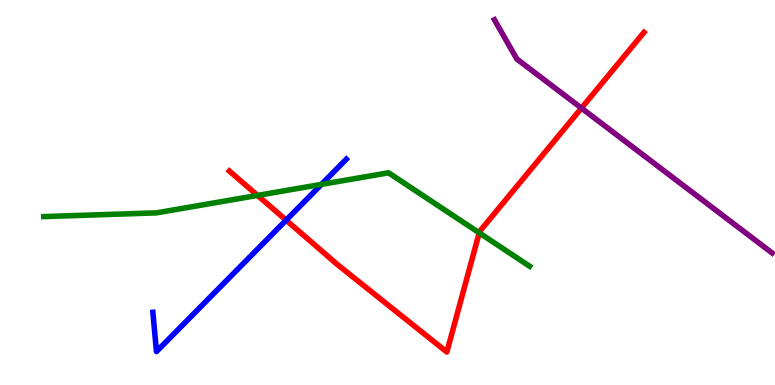[{'lines': ['blue', 'red'], 'intersections': [{'x': 3.69, 'y': 4.28}]}, {'lines': ['green', 'red'], 'intersections': [{'x': 3.32, 'y': 4.92}, {'x': 6.18, 'y': 3.95}]}, {'lines': ['purple', 'red'], 'intersections': [{'x': 7.5, 'y': 7.19}]}, {'lines': ['blue', 'green'], 'intersections': [{'x': 4.15, 'y': 5.21}]}, {'lines': ['blue', 'purple'], 'intersections': []}, {'lines': ['green', 'purple'], 'intersections': []}]